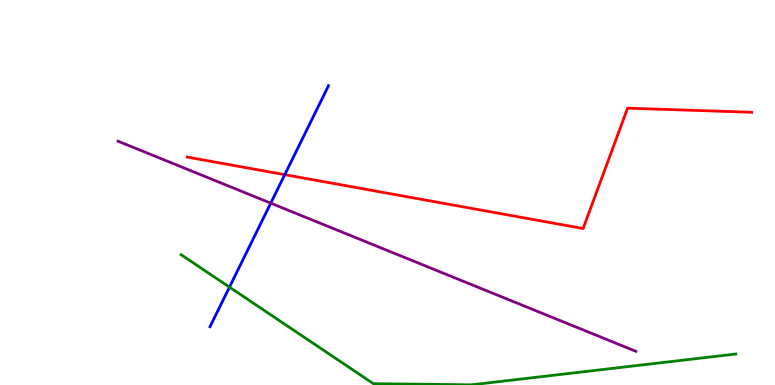[{'lines': ['blue', 'red'], 'intersections': [{'x': 3.67, 'y': 5.46}]}, {'lines': ['green', 'red'], 'intersections': []}, {'lines': ['purple', 'red'], 'intersections': []}, {'lines': ['blue', 'green'], 'intersections': [{'x': 2.96, 'y': 2.54}]}, {'lines': ['blue', 'purple'], 'intersections': [{'x': 3.49, 'y': 4.72}]}, {'lines': ['green', 'purple'], 'intersections': []}]